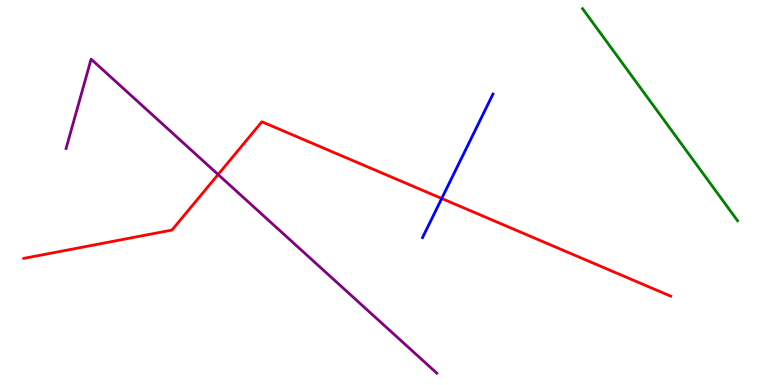[{'lines': ['blue', 'red'], 'intersections': [{'x': 5.7, 'y': 4.84}]}, {'lines': ['green', 'red'], 'intersections': []}, {'lines': ['purple', 'red'], 'intersections': [{'x': 2.81, 'y': 5.47}]}, {'lines': ['blue', 'green'], 'intersections': []}, {'lines': ['blue', 'purple'], 'intersections': []}, {'lines': ['green', 'purple'], 'intersections': []}]